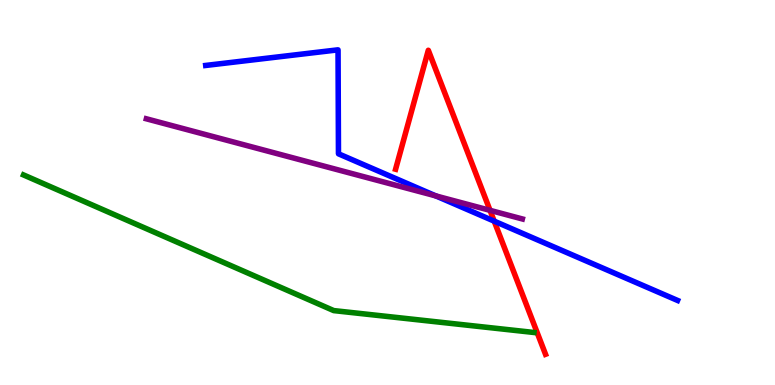[{'lines': ['blue', 'red'], 'intersections': [{'x': 6.38, 'y': 4.26}]}, {'lines': ['green', 'red'], 'intersections': []}, {'lines': ['purple', 'red'], 'intersections': [{'x': 6.32, 'y': 4.54}]}, {'lines': ['blue', 'green'], 'intersections': []}, {'lines': ['blue', 'purple'], 'intersections': [{'x': 5.62, 'y': 4.91}]}, {'lines': ['green', 'purple'], 'intersections': []}]